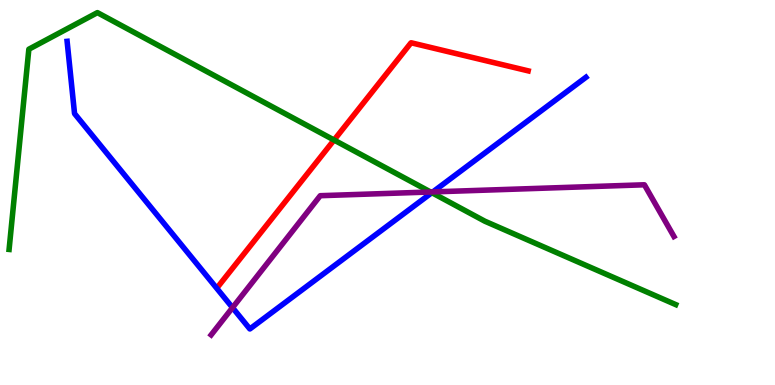[{'lines': ['blue', 'red'], 'intersections': []}, {'lines': ['green', 'red'], 'intersections': [{'x': 4.31, 'y': 6.36}]}, {'lines': ['purple', 'red'], 'intersections': []}, {'lines': ['blue', 'green'], 'intersections': [{'x': 5.57, 'y': 5.0}]}, {'lines': ['blue', 'purple'], 'intersections': [{'x': 3.0, 'y': 2.01}, {'x': 5.59, 'y': 5.02}]}, {'lines': ['green', 'purple'], 'intersections': [{'x': 5.56, 'y': 5.01}]}]